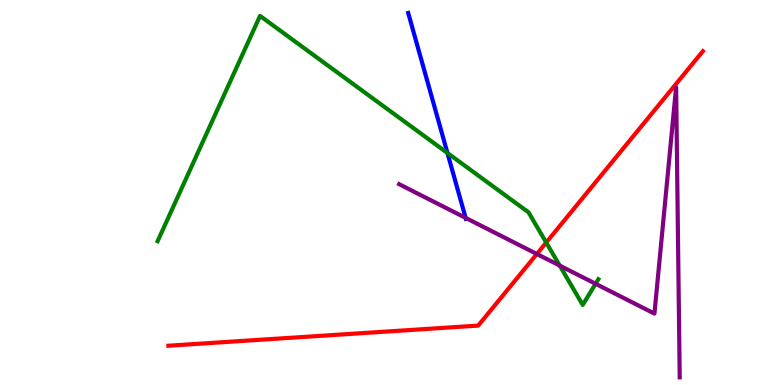[{'lines': ['blue', 'red'], 'intersections': []}, {'lines': ['green', 'red'], 'intersections': [{'x': 7.05, 'y': 3.7}]}, {'lines': ['purple', 'red'], 'intersections': [{'x': 6.93, 'y': 3.4}]}, {'lines': ['blue', 'green'], 'intersections': [{'x': 5.77, 'y': 6.03}]}, {'lines': ['blue', 'purple'], 'intersections': [{'x': 6.01, 'y': 4.34}]}, {'lines': ['green', 'purple'], 'intersections': [{'x': 7.22, 'y': 3.1}, {'x': 7.68, 'y': 2.63}]}]